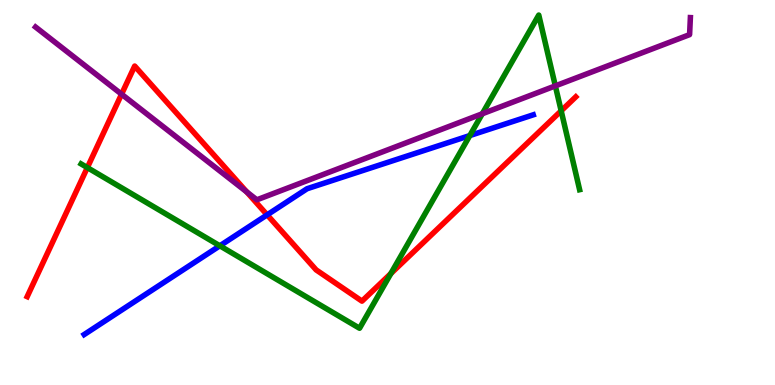[{'lines': ['blue', 'red'], 'intersections': [{'x': 3.45, 'y': 4.42}]}, {'lines': ['green', 'red'], 'intersections': [{'x': 1.13, 'y': 5.65}, {'x': 5.04, 'y': 2.89}, {'x': 7.24, 'y': 7.12}]}, {'lines': ['purple', 'red'], 'intersections': [{'x': 1.57, 'y': 7.55}, {'x': 3.18, 'y': 5.02}]}, {'lines': ['blue', 'green'], 'intersections': [{'x': 2.84, 'y': 3.62}, {'x': 6.06, 'y': 6.48}]}, {'lines': ['blue', 'purple'], 'intersections': []}, {'lines': ['green', 'purple'], 'intersections': [{'x': 6.22, 'y': 7.04}, {'x': 7.17, 'y': 7.77}]}]